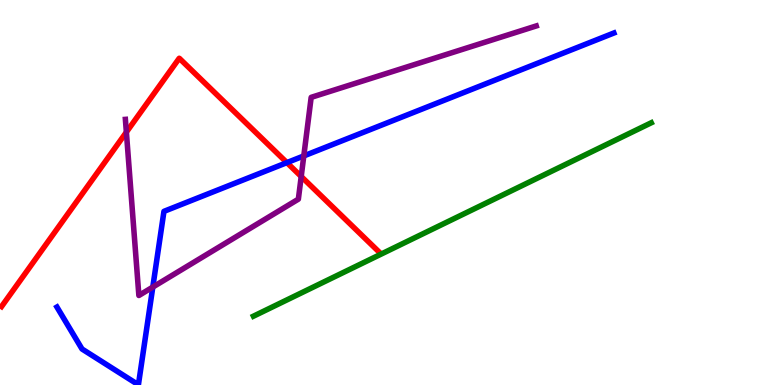[{'lines': ['blue', 'red'], 'intersections': [{'x': 3.7, 'y': 5.78}]}, {'lines': ['green', 'red'], 'intersections': []}, {'lines': ['purple', 'red'], 'intersections': [{'x': 1.63, 'y': 6.57}, {'x': 3.89, 'y': 5.42}]}, {'lines': ['blue', 'green'], 'intersections': []}, {'lines': ['blue', 'purple'], 'intersections': [{'x': 1.97, 'y': 2.54}, {'x': 3.92, 'y': 5.95}]}, {'lines': ['green', 'purple'], 'intersections': []}]